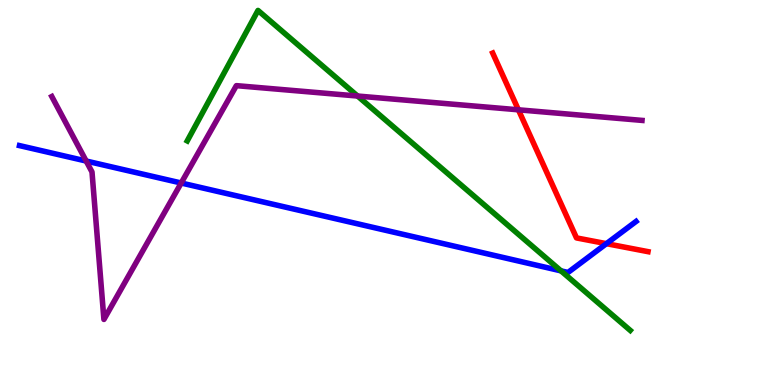[{'lines': ['blue', 'red'], 'intersections': [{'x': 7.82, 'y': 3.67}]}, {'lines': ['green', 'red'], 'intersections': []}, {'lines': ['purple', 'red'], 'intersections': [{'x': 6.69, 'y': 7.15}]}, {'lines': ['blue', 'green'], 'intersections': [{'x': 7.24, 'y': 2.96}]}, {'lines': ['blue', 'purple'], 'intersections': [{'x': 1.11, 'y': 5.82}, {'x': 2.34, 'y': 5.25}]}, {'lines': ['green', 'purple'], 'intersections': [{'x': 4.61, 'y': 7.51}]}]